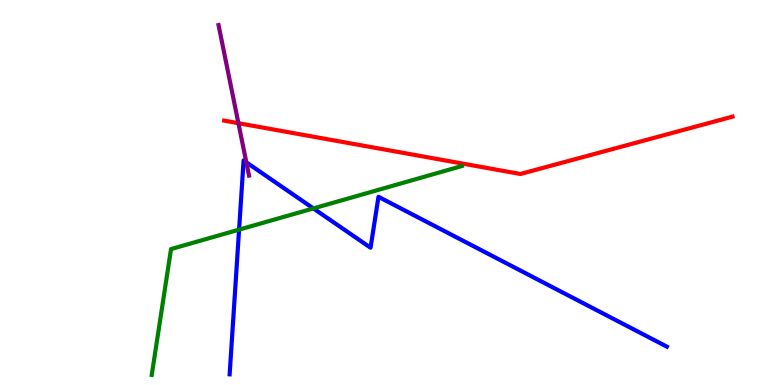[{'lines': ['blue', 'red'], 'intersections': []}, {'lines': ['green', 'red'], 'intersections': []}, {'lines': ['purple', 'red'], 'intersections': [{'x': 3.08, 'y': 6.8}]}, {'lines': ['blue', 'green'], 'intersections': [{'x': 3.08, 'y': 4.04}, {'x': 4.04, 'y': 4.59}]}, {'lines': ['blue', 'purple'], 'intersections': [{'x': 3.18, 'y': 5.78}]}, {'lines': ['green', 'purple'], 'intersections': []}]